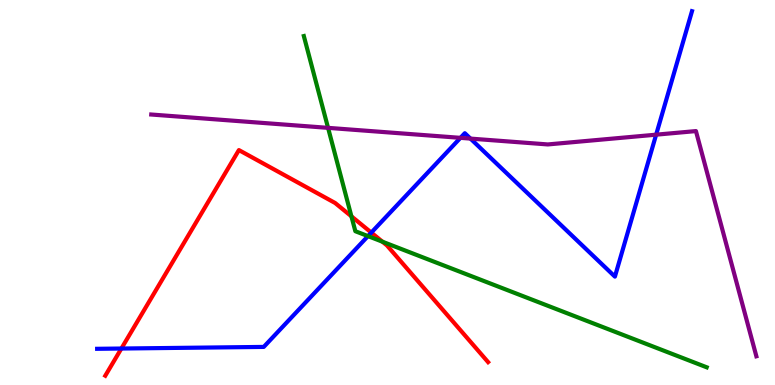[{'lines': ['blue', 'red'], 'intersections': [{'x': 1.57, 'y': 0.947}, {'x': 4.79, 'y': 3.96}]}, {'lines': ['green', 'red'], 'intersections': [{'x': 4.53, 'y': 4.38}, {'x': 4.93, 'y': 3.72}]}, {'lines': ['purple', 'red'], 'intersections': []}, {'lines': ['blue', 'green'], 'intersections': [{'x': 4.75, 'y': 3.87}]}, {'lines': ['blue', 'purple'], 'intersections': [{'x': 5.94, 'y': 6.42}, {'x': 6.07, 'y': 6.4}, {'x': 8.47, 'y': 6.5}]}, {'lines': ['green', 'purple'], 'intersections': [{'x': 4.23, 'y': 6.68}]}]